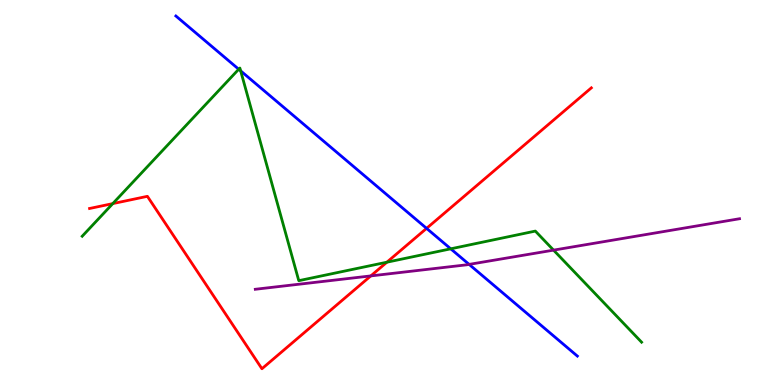[{'lines': ['blue', 'red'], 'intersections': [{'x': 5.5, 'y': 4.07}]}, {'lines': ['green', 'red'], 'intersections': [{'x': 1.46, 'y': 4.71}, {'x': 4.99, 'y': 3.19}]}, {'lines': ['purple', 'red'], 'intersections': [{'x': 4.78, 'y': 2.83}]}, {'lines': ['blue', 'green'], 'intersections': [{'x': 3.08, 'y': 8.2}, {'x': 3.11, 'y': 8.16}, {'x': 5.82, 'y': 3.54}]}, {'lines': ['blue', 'purple'], 'intersections': [{'x': 6.05, 'y': 3.13}]}, {'lines': ['green', 'purple'], 'intersections': [{'x': 7.14, 'y': 3.5}]}]